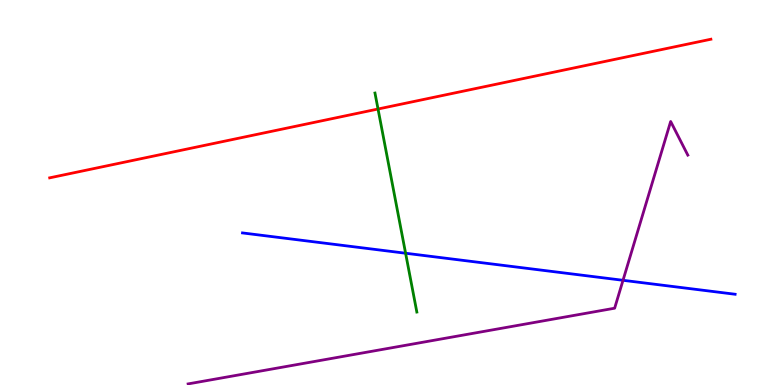[{'lines': ['blue', 'red'], 'intersections': []}, {'lines': ['green', 'red'], 'intersections': [{'x': 4.88, 'y': 7.17}]}, {'lines': ['purple', 'red'], 'intersections': []}, {'lines': ['blue', 'green'], 'intersections': [{'x': 5.23, 'y': 3.42}]}, {'lines': ['blue', 'purple'], 'intersections': [{'x': 8.04, 'y': 2.72}]}, {'lines': ['green', 'purple'], 'intersections': []}]